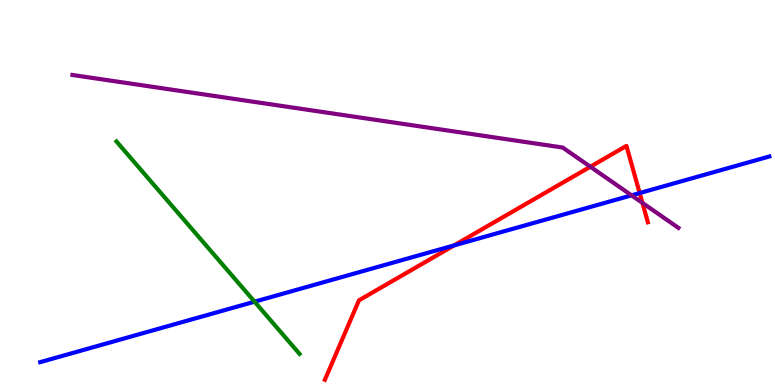[{'lines': ['blue', 'red'], 'intersections': [{'x': 5.86, 'y': 3.63}, {'x': 8.25, 'y': 4.99}]}, {'lines': ['green', 'red'], 'intersections': []}, {'lines': ['purple', 'red'], 'intersections': [{'x': 7.62, 'y': 5.67}, {'x': 8.29, 'y': 4.73}]}, {'lines': ['blue', 'green'], 'intersections': [{'x': 3.28, 'y': 2.16}]}, {'lines': ['blue', 'purple'], 'intersections': [{'x': 8.15, 'y': 4.93}]}, {'lines': ['green', 'purple'], 'intersections': []}]